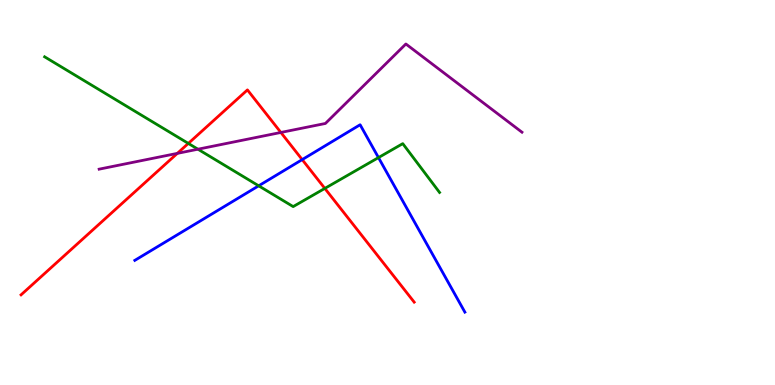[{'lines': ['blue', 'red'], 'intersections': [{'x': 3.9, 'y': 5.85}]}, {'lines': ['green', 'red'], 'intersections': [{'x': 2.43, 'y': 6.27}, {'x': 4.19, 'y': 5.11}]}, {'lines': ['purple', 'red'], 'intersections': [{'x': 2.29, 'y': 6.02}, {'x': 3.62, 'y': 6.56}]}, {'lines': ['blue', 'green'], 'intersections': [{'x': 3.34, 'y': 5.17}, {'x': 4.88, 'y': 5.91}]}, {'lines': ['blue', 'purple'], 'intersections': []}, {'lines': ['green', 'purple'], 'intersections': [{'x': 2.55, 'y': 6.12}]}]